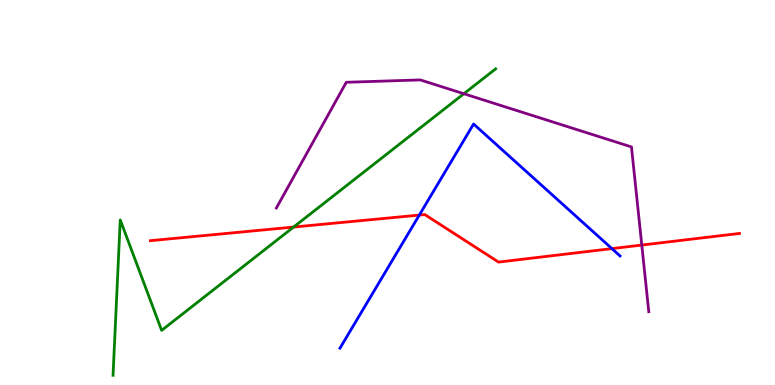[{'lines': ['blue', 'red'], 'intersections': [{'x': 5.41, 'y': 4.41}, {'x': 7.9, 'y': 3.54}]}, {'lines': ['green', 'red'], 'intersections': [{'x': 3.79, 'y': 4.1}]}, {'lines': ['purple', 'red'], 'intersections': [{'x': 8.28, 'y': 3.63}]}, {'lines': ['blue', 'green'], 'intersections': []}, {'lines': ['blue', 'purple'], 'intersections': []}, {'lines': ['green', 'purple'], 'intersections': [{'x': 5.99, 'y': 7.57}]}]